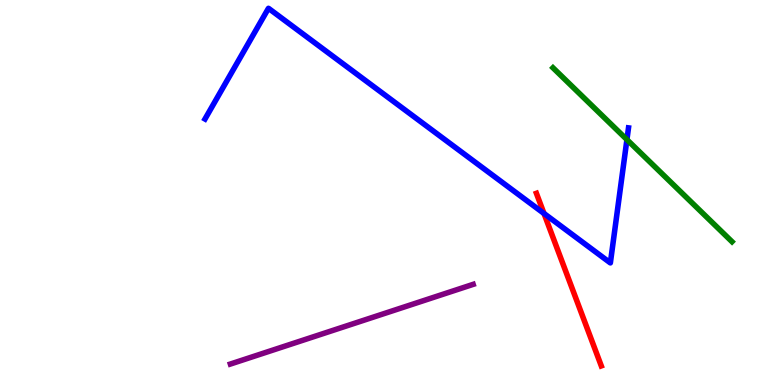[{'lines': ['blue', 'red'], 'intersections': [{'x': 7.02, 'y': 4.46}]}, {'lines': ['green', 'red'], 'intersections': []}, {'lines': ['purple', 'red'], 'intersections': []}, {'lines': ['blue', 'green'], 'intersections': [{'x': 8.09, 'y': 6.37}]}, {'lines': ['blue', 'purple'], 'intersections': []}, {'lines': ['green', 'purple'], 'intersections': []}]